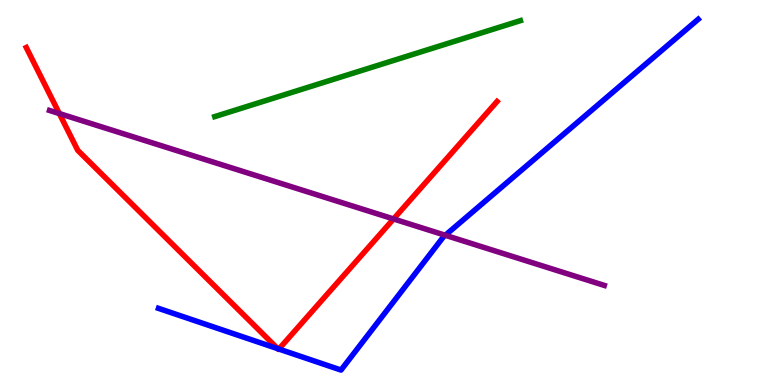[{'lines': ['blue', 'red'], 'intersections': [{'x': 3.58, 'y': 0.944}, {'x': 3.6, 'y': 0.934}]}, {'lines': ['green', 'red'], 'intersections': []}, {'lines': ['purple', 'red'], 'intersections': [{'x': 0.766, 'y': 7.05}, {'x': 5.08, 'y': 4.31}]}, {'lines': ['blue', 'green'], 'intersections': []}, {'lines': ['blue', 'purple'], 'intersections': [{'x': 5.75, 'y': 3.89}]}, {'lines': ['green', 'purple'], 'intersections': []}]